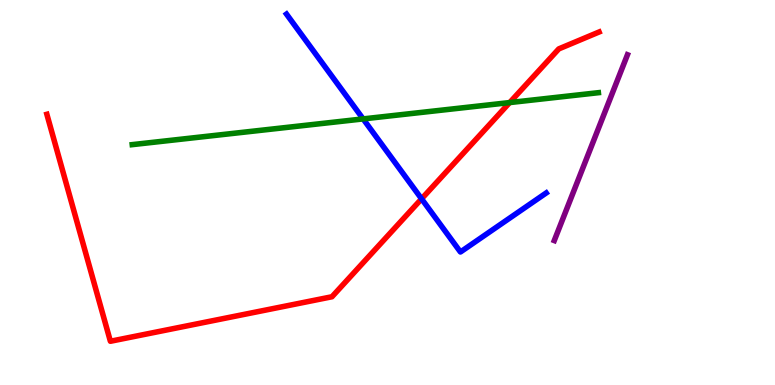[{'lines': ['blue', 'red'], 'intersections': [{'x': 5.44, 'y': 4.84}]}, {'lines': ['green', 'red'], 'intersections': [{'x': 6.58, 'y': 7.34}]}, {'lines': ['purple', 'red'], 'intersections': []}, {'lines': ['blue', 'green'], 'intersections': [{'x': 4.69, 'y': 6.91}]}, {'lines': ['blue', 'purple'], 'intersections': []}, {'lines': ['green', 'purple'], 'intersections': []}]